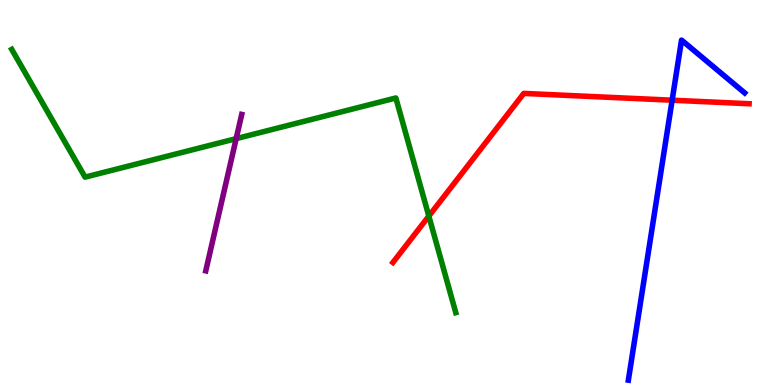[{'lines': ['blue', 'red'], 'intersections': [{'x': 8.67, 'y': 7.4}]}, {'lines': ['green', 'red'], 'intersections': [{'x': 5.53, 'y': 4.39}]}, {'lines': ['purple', 'red'], 'intersections': []}, {'lines': ['blue', 'green'], 'intersections': []}, {'lines': ['blue', 'purple'], 'intersections': []}, {'lines': ['green', 'purple'], 'intersections': [{'x': 3.05, 'y': 6.4}]}]